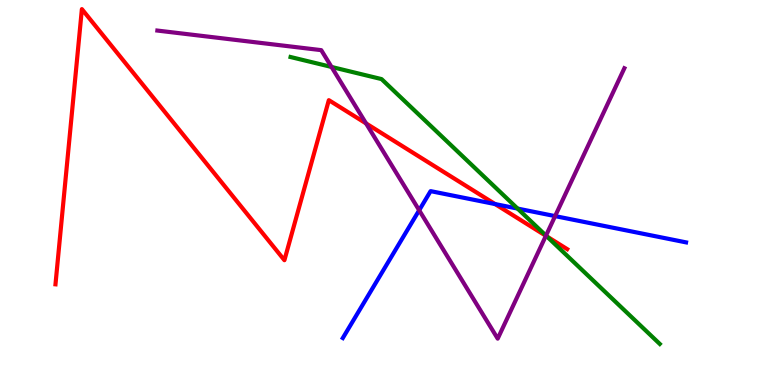[{'lines': ['blue', 'red'], 'intersections': [{'x': 6.39, 'y': 4.7}]}, {'lines': ['green', 'red'], 'intersections': [{'x': 7.06, 'y': 3.86}]}, {'lines': ['purple', 'red'], 'intersections': [{'x': 4.72, 'y': 6.79}, {'x': 7.04, 'y': 3.87}]}, {'lines': ['blue', 'green'], 'intersections': [{'x': 6.68, 'y': 4.58}]}, {'lines': ['blue', 'purple'], 'intersections': [{'x': 5.41, 'y': 4.54}, {'x': 7.16, 'y': 4.39}]}, {'lines': ['green', 'purple'], 'intersections': [{'x': 4.28, 'y': 8.26}, {'x': 7.04, 'y': 3.88}]}]